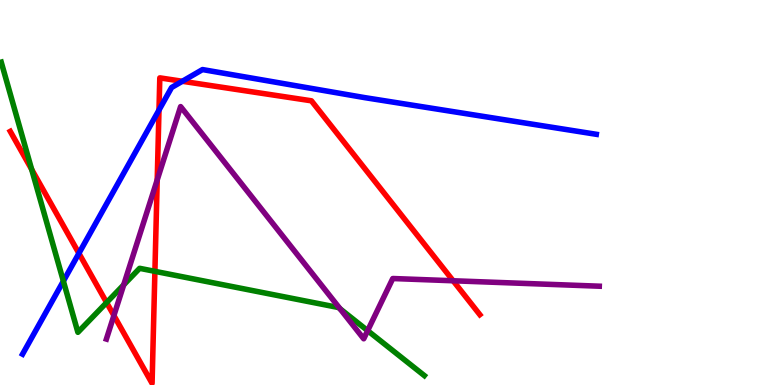[{'lines': ['blue', 'red'], 'intersections': [{'x': 1.02, 'y': 3.42}, {'x': 2.05, 'y': 7.14}, {'x': 2.35, 'y': 7.89}]}, {'lines': ['green', 'red'], 'intersections': [{'x': 0.409, 'y': 5.6}, {'x': 1.38, 'y': 2.14}, {'x': 2.0, 'y': 2.95}]}, {'lines': ['purple', 'red'], 'intersections': [{'x': 1.47, 'y': 1.8}, {'x': 2.03, 'y': 5.33}, {'x': 5.85, 'y': 2.71}]}, {'lines': ['blue', 'green'], 'intersections': [{'x': 0.818, 'y': 2.7}]}, {'lines': ['blue', 'purple'], 'intersections': []}, {'lines': ['green', 'purple'], 'intersections': [{'x': 1.6, 'y': 2.6}, {'x': 4.39, 'y': 1.98}, {'x': 4.74, 'y': 1.41}]}]